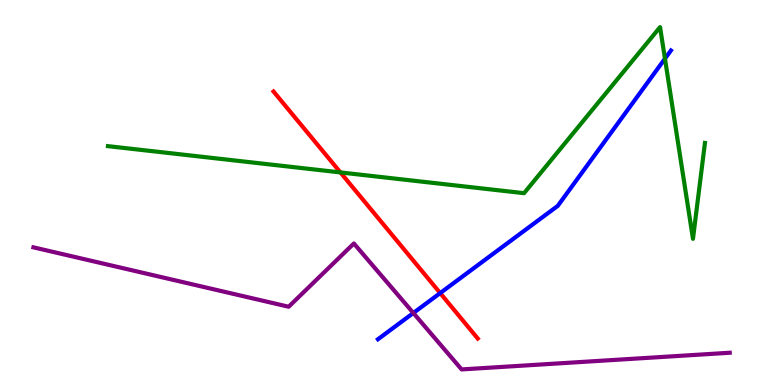[{'lines': ['blue', 'red'], 'intersections': [{'x': 5.68, 'y': 2.39}]}, {'lines': ['green', 'red'], 'intersections': [{'x': 4.39, 'y': 5.52}]}, {'lines': ['purple', 'red'], 'intersections': []}, {'lines': ['blue', 'green'], 'intersections': [{'x': 8.58, 'y': 8.48}]}, {'lines': ['blue', 'purple'], 'intersections': [{'x': 5.33, 'y': 1.87}]}, {'lines': ['green', 'purple'], 'intersections': []}]